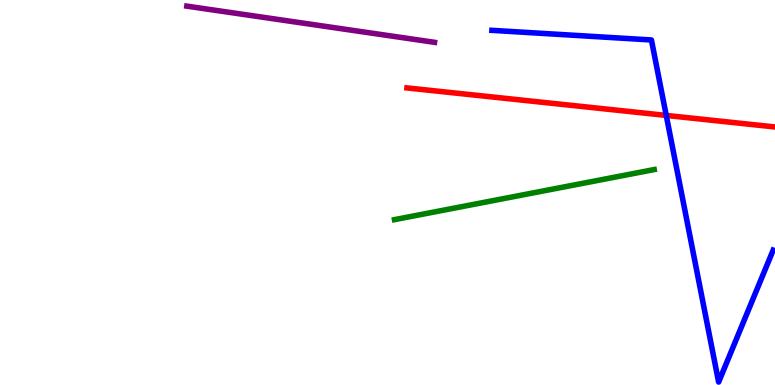[{'lines': ['blue', 'red'], 'intersections': [{'x': 8.6, 'y': 7.0}]}, {'lines': ['green', 'red'], 'intersections': []}, {'lines': ['purple', 'red'], 'intersections': []}, {'lines': ['blue', 'green'], 'intersections': []}, {'lines': ['blue', 'purple'], 'intersections': []}, {'lines': ['green', 'purple'], 'intersections': []}]